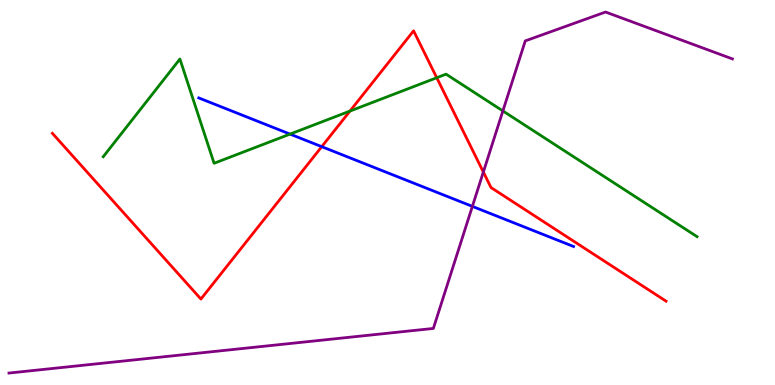[{'lines': ['blue', 'red'], 'intersections': [{'x': 4.15, 'y': 6.19}]}, {'lines': ['green', 'red'], 'intersections': [{'x': 4.52, 'y': 7.11}, {'x': 5.64, 'y': 7.98}]}, {'lines': ['purple', 'red'], 'intersections': [{'x': 6.24, 'y': 5.53}]}, {'lines': ['blue', 'green'], 'intersections': [{'x': 3.74, 'y': 6.52}]}, {'lines': ['blue', 'purple'], 'intersections': [{'x': 6.1, 'y': 4.64}]}, {'lines': ['green', 'purple'], 'intersections': [{'x': 6.49, 'y': 7.12}]}]